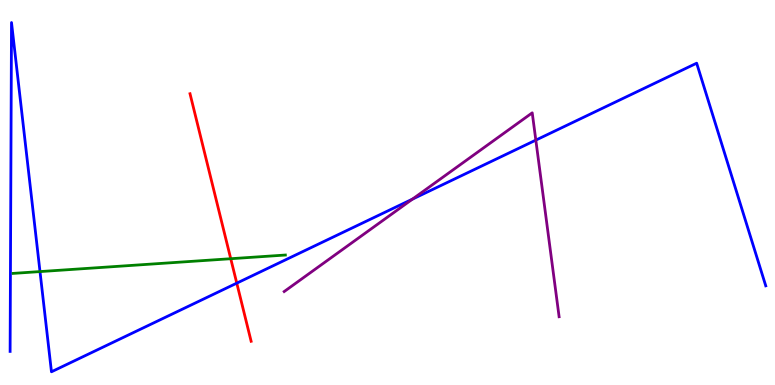[{'lines': ['blue', 'red'], 'intersections': [{'x': 3.06, 'y': 2.65}]}, {'lines': ['green', 'red'], 'intersections': [{'x': 2.98, 'y': 3.28}]}, {'lines': ['purple', 'red'], 'intersections': []}, {'lines': ['blue', 'green'], 'intersections': [{'x': 0.516, 'y': 2.95}]}, {'lines': ['blue', 'purple'], 'intersections': [{'x': 5.32, 'y': 4.83}, {'x': 6.91, 'y': 6.36}]}, {'lines': ['green', 'purple'], 'intersections': []}]